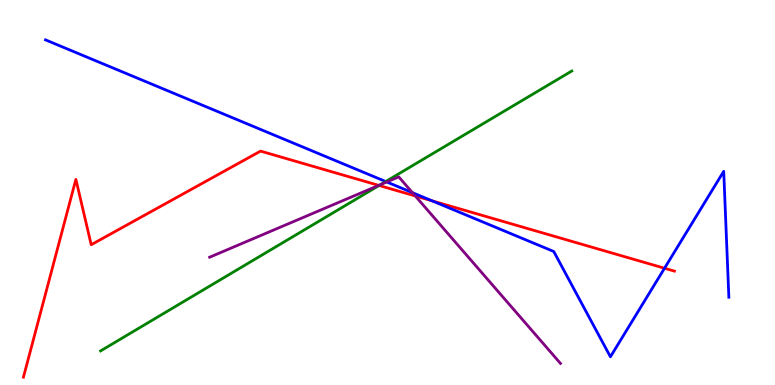[{'lines': ['blue', 'red'], 'intersections': [{'x': 5.58, 'y': 4.78}, {'x': 8.57, 'y': 3.03}]}, {'lines': ['green', 'red'], 'intersections': [{'x': 4.89, 'y': 5.18}]}, {'lines': ['purple', 'red'], 'intersections': [{'x': 4.89, 'y': 5.19}, {'x': 5.36, 'y': 4.91}]}, {'lines': ['blue', 'green'], 'intersections': [{'x': 4.98, 'y': 5.28}]}, {'lines': ['blue', 'purple'], 'intersections': [{'x': 4.99, 'y': 5.27}, {'x': 5.32, 'y': 5.0}]}, {'lines': ['green', 'purple'], 'intersections': [{'x': 4.91, 'y': 5.21}]}]